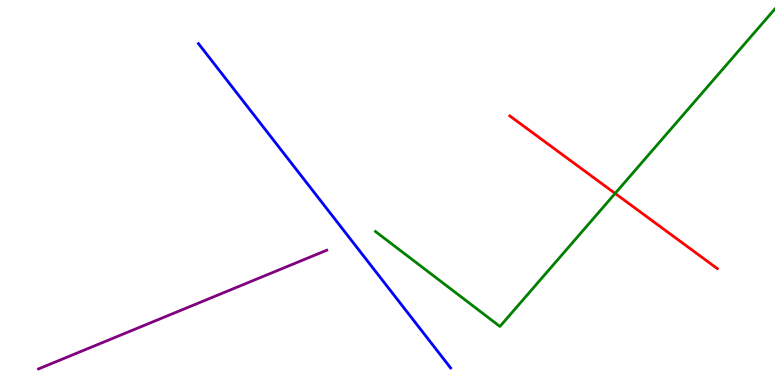[{'lines': ['blue', 'red'], 'intersections': []}, {'lines': ['green', 'red'], 'intersections': [{'x': 7.94, 'y': 4.98}]}, {'lines': ['purple', 'red'], 'intersections': []}, {'lines': ['blue', 'green'], 'intersections': []}, {'lines': ['blue', 'purple'], 'intersections': []}, {'lines': ['green', 'purple'], 'intersections': []}]